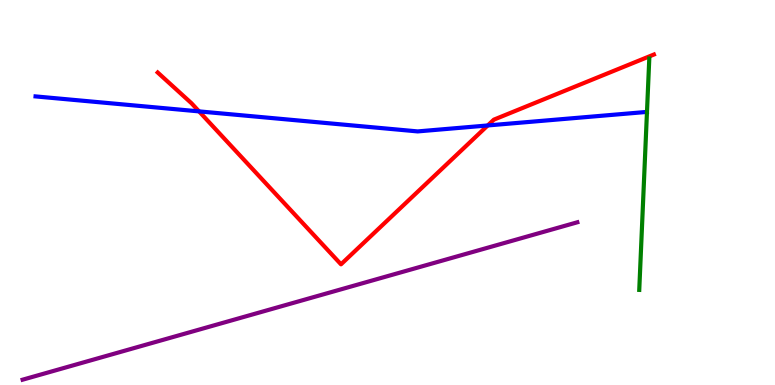[{'lines': ['blue', 'red'], 'intersections': [{'x': 2.57, 'y': 7.11}, {'x': 6.29, 'y': 6.74}]}, {'lines': ['green', 'red'], 'intersections': []}, {'lines': ['purple', 'red'], 'intersections': []}, {'lines': ['blue', 'green'], 'intersections': []}, {'lines': ['blue', 'purple'], 'intersections': []}, {'lines': ['green', 'purple'], 'intersections': []}]